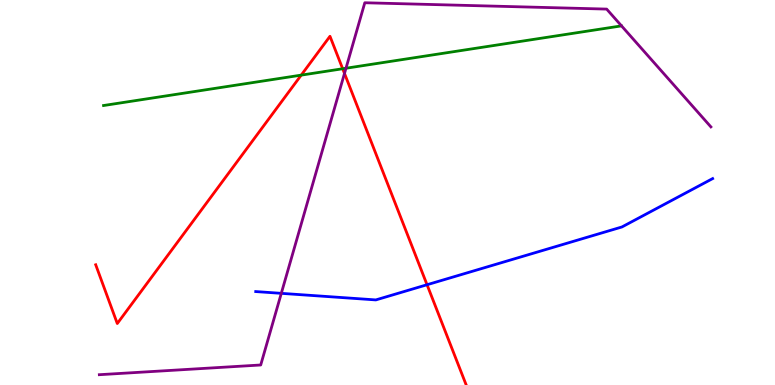[{'lines': ['blue', 'red'], 'intersections': [{'x': 5.51, 'y': 2.6}]}, {'lines': ['green', 'red'], 'intersections': [{'x': 3.89, 'y': 8.05}, {'x': 4.42, 'y': 8.21}]}, {'lines': ['purple', 'red'], 'intersections': [{'x': 4.45, 'y': 8.09}]}, {'lines': ['blue', 'green'], 'intersections': []}, {'lines': ['blue', 'purple'], 'intersections': [{'x': 3.63, 'y': 2.38}]}, {'lines': ['green', 'purple'], 'intersections': [{'x': 4.46, 'y': 8.23}]}]